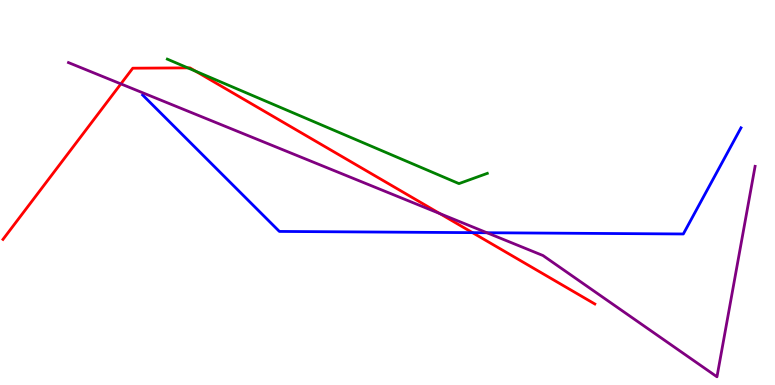[{'lines': ['blue', 'red'], 'intersections': [{'x': 6.1, 'y': 3.96}]}, {'lines': ['green', 'red'], 'intersections': [{'x': 2.42, 'y': 8.24}, {'x': 2.53, 'y': 8.15}]}, {'lines': ['purple', 'red'], 'intersections': [{'x': 1.56, 'y': 7.82}, {'x': 5.67, 'y': 4.45}]}, {'lines': ['blue', 'green'], 'intersections': []}, {'lines': ['blue', 'purple'], 'intersections': [{'x': 6.28, 'y': 3.95}]}, {'lines': ['green', 'purple'], 'intersections': []}]